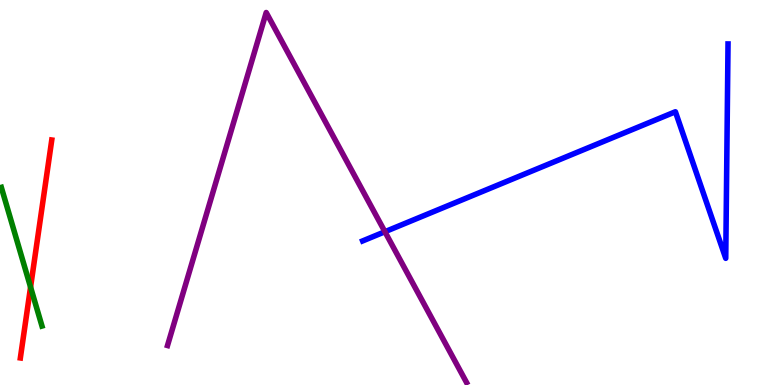[{'lines': ['blue', 'red'], 'intersections': []}, {'lines': ['green', 'red'], 'intersections': [{'x': 0.394, 'y': 2.54}]}, {'lines': ['purple', 'red'], 'intersections': []}, {'lines': ['blue', 'green'], 'intersections': []}, {'lines': ['blue', 'purple'], 'intersections': [{'x': 4.97, 'y': 3.98}]}, {'lines': ['green', 'purple'], 'intersections': []}]